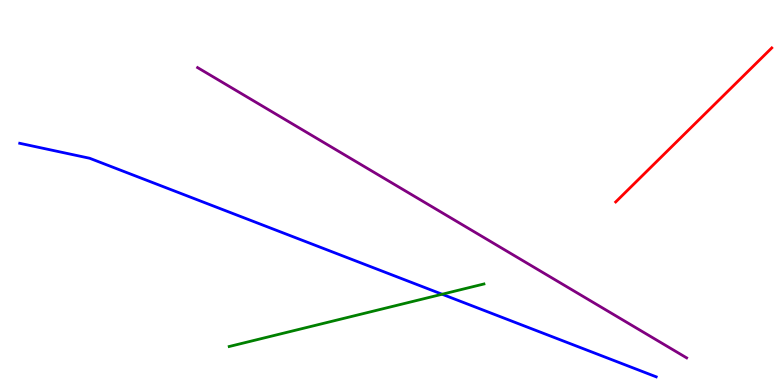[{'lines': ['blue', 'red'], 'intersections': []}, {'lines': ['green', 'red'], 'intersections': []}, {'lines': ['purple', 'red'], 'intersections': []}, {'lines': ['blue', 'green'], 'intersections': [{'x': 5.7, 'y': 2.36}]}, {'lines': ['blue', 'purple'], 'intersections': []}, {'lines': ['green', 'purple'], 'intersections': []}]